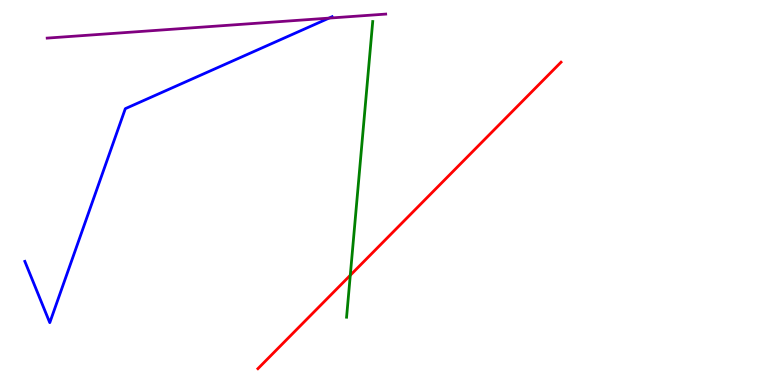[{'lines': ['blue', 'red'], 'intersections': []}, {'lines': ['green', 'red'], 'intersections': [{'x': 4.52, 'y': 2.85}]}, {'lines': ['purple', 'red'], 'intersections': []}, {'lines': ['blue', 'green'], 'intersections': []}, {'lines': ['blue', 'purple'], 'intersections': [{'x': 4.25, 'y': 9.53}]}, {'lines': ['green', 'purple'], 'intersections': []}]